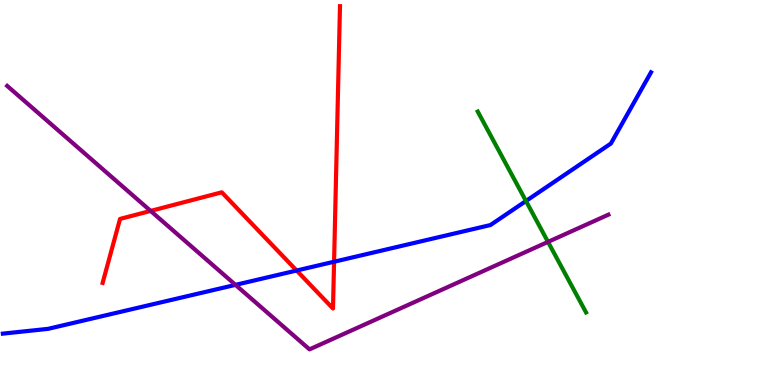[{'lines': ['blue', 'red'], 'intersections': [{'x': 3.83, 'y': 2.97}, {'x': 4.31, 'y': 3.2}]}, {'lines': ['green', 'red'], 'intersections': []}, {'lines': ['purple', 'red'], 'intersections': [{'x': 1.94, 'y': 4.52}]}, {'lines': ['blue', 'green'], 'intersections': [{'x': 6.79, 'y': 4.78}]}, {'lines': ['blue', 'purple'], 'intersections': [{'x': 3.04, 'y': 2.6}]}, {'lines': ['green', 'purple'], 'intersections': [{'x': 7.07, 'y': 3.72}]}]